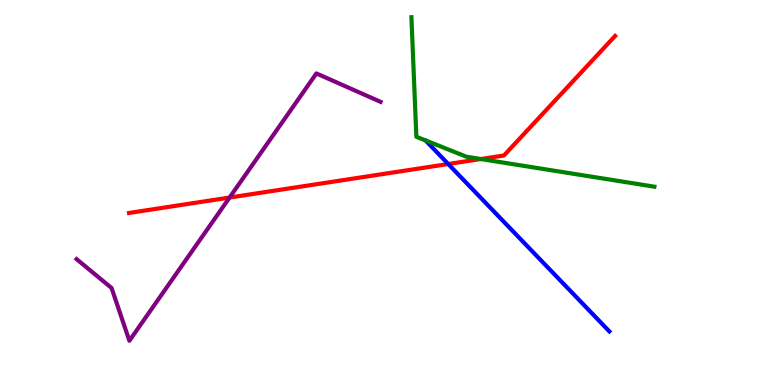[{'lines': ['blue', 'red'], 'intersections': [{'x': 5.78, 'y': 5.74}]}, {'lines': ['green', 'red'], 'intersections': [{'x': 6.2, 'y': 5.87}]}, {'lines': ['purple', 'red'], 'intersections': [{'x': 2.96, 'y': 4.87}]}, {'lines': ['blue', 'green'], 'intersections': []}, {'lines': ['blue', 'purple'], 'intersections': []}, {'lines': ['green', 'purple'], 'intersections': []}]